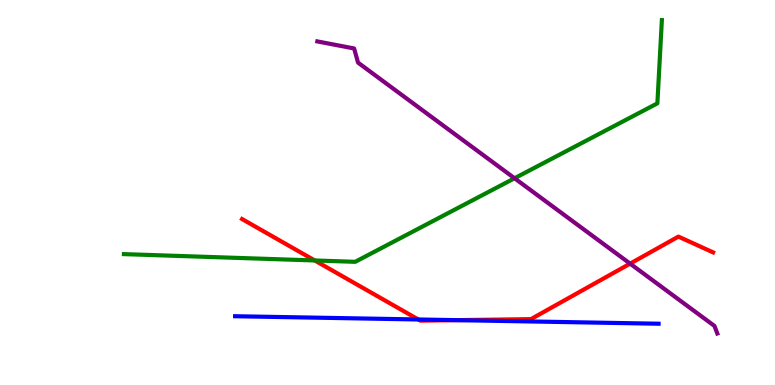[{'lines': ['blue', 'red'], 'intersections': [{'x': 5.4, 'y': 1.7}, {'x': 5.89, 'y': 1.68}]}, {'lines': ['green', 'red'], 'intersections': [{'x': 4.06, 'y': 3.23}]}, {'lines': ['purple', 'red'], 'intersections': [{'x': 8.13, 'y': 3.15}]}, {'lines': ['blue', 'green'], 'intersections': []}, {'lines': ['blue', 'purple'], 'intersections': []}, {'lines': ['green', 'purple'], 'intersections': [{'x': 6.64, 'y': 5.37}]}]